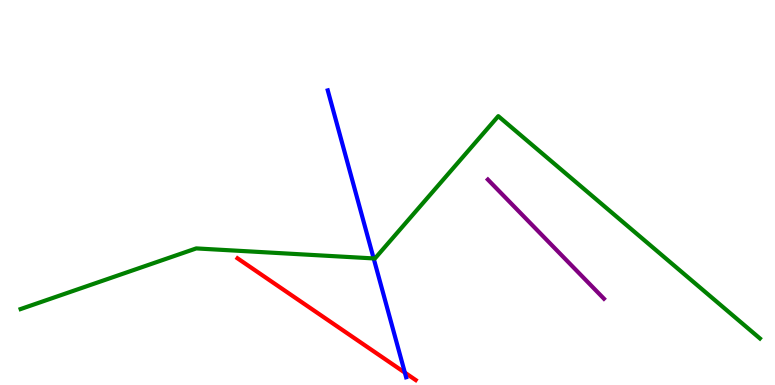[{'lines': ['blue', 'red'], 'intersections': [{'x': 5.22, 'y': 0.321}]}, {'lines': ['green', 'red'], 'intersections': []}, {'lines': ['purple', 'red'], 'intersections': []}, {'lines': ['blue', 'green'], 'intersections': [{'x': 4.82, 'y': 3.29}]}, {'lines': ['blue', 'purple'], 'intersections': []}, {'lines': ['green', 'purple'], 'intersections': []}]